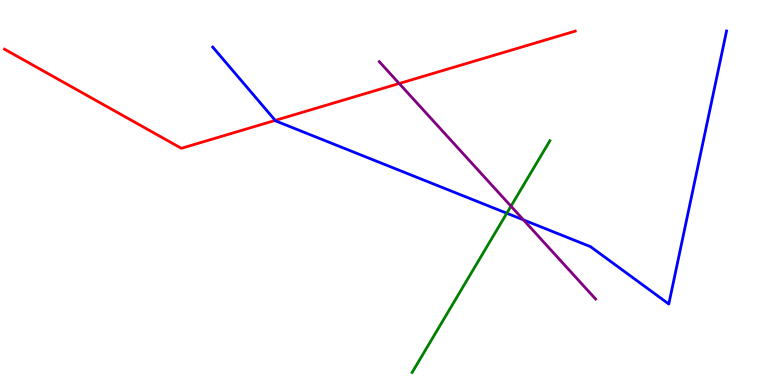[{'lines': ['blue', 'red'], 'intersections': [{'x': 3.55, 'y': 6.87}]}, {'lines': ['green', 'red'], 'intersections': []}, {'lines': ['purple', 'red'], 'intersections': [{'x': 5.15, 'y': 7.83}]}, {'lines': ['blue', 'green'], 'intersections': [{'x': 6.54, 'y': 4.46}]}, {'lines': ['blue', 'purple'], 'intersections': [{'x': 6.75, 'y': 4.29}]}, {'lines': ['green', 'purple'], 'intersections': [{'x': 6.59, 'y': 4.64}]}]